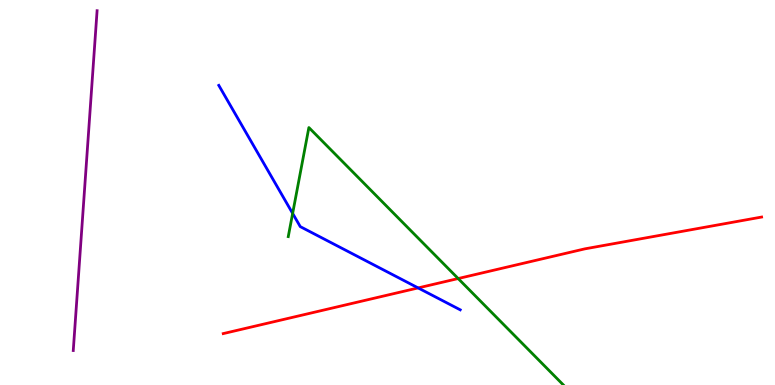[{'lines': ['blue', 'red'], 'intersections': [{'x': 5.4, 'y': 2.52}]}, {'lines': ['green', 'red'], 'intersections': [{'x': 5.91, 'y': 2.77}]}, {'lines': ['purple', 'red'], 'intersections': []}, {'lines': ['blue', 'green'], 'intersections': [{'x': 3.78, 'y': 4.46}]}, {'lines': ['blue', 'purple'], 'intersections': []}, {'lines': ['green', 'purple'], 'intersections': []}]